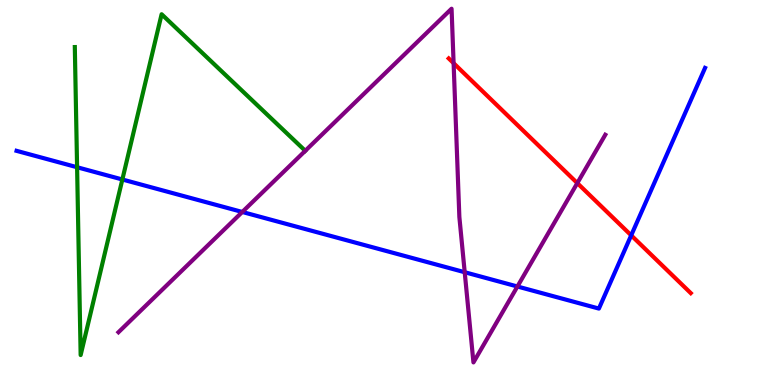[{'lines': ['blue', 'red'], 'intersections': [{'x': 8.14, 'y': 3.89}]}, {'lines': ['green', 'red'], 'intersections': []}, {'lines': ['purple', 'red'], 'intersections': [{'x': 5.85, 'y': 8.36}, {'x': 7.45, 'y': 5.24}]}, {'lines': ['blue', 'green'], 'intersections': [{'x': 0.995, 'y': 5.66}, {'x': 1.58, 'y': 5.34}]}, {'lines': ['blue', 'purple'], 'intersections': [{'x': 3.13, 'y': 4.49}, {'x': 6.0, 'y': 2.93}, {'x': 6.68, 'y': 2.56}]}, {'lines': ['green', 'purple'], 'intersections': []}]